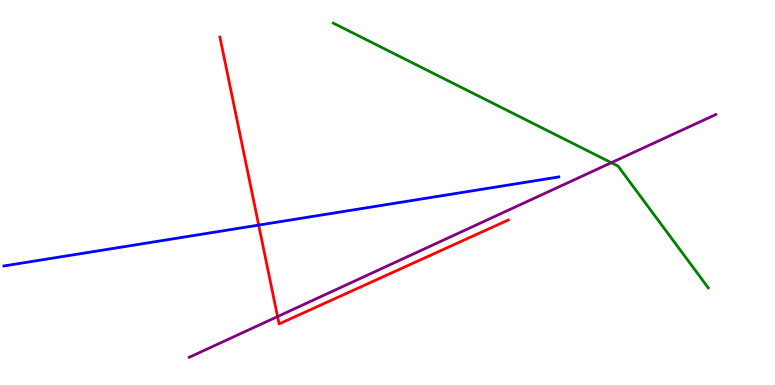[{'lines': ['blue', 'red'], 'intersections': [{'x': 3.34, 'y': 4.15}]}, {'lines': ['green', 'red'], 'intersections': []}, {'lines': ['purple', 'red'], 'intersections': [{'x': 3.58, 'y': 1.78}]}, {'lines': ['blue', 'green'], 'intersections': []}, {'lines': ['blue', 'purple'], 'intersections': []}, {'lines': ['green', 'purple'], 'intersections': [{'x': 7.89, 'y': 5.77}]}]